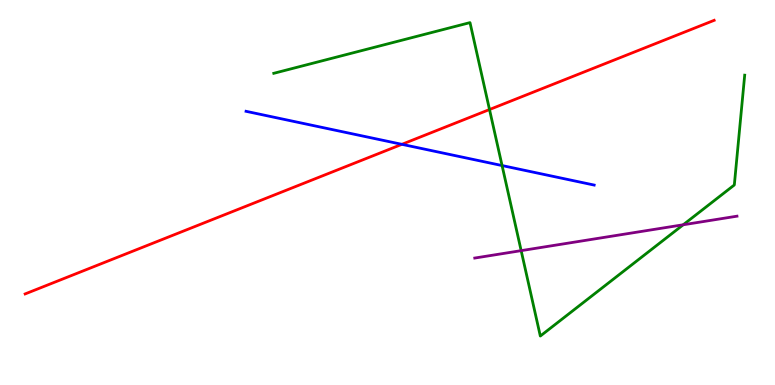[{'lines': ['blue', 'red'], 'intersections': [{'x': 5.19, 'y': 6.25}]}, {'lines': ['green', 'red'], 'intersections': [{'x': 6.32, 'y': 7.15}]}, {'lines': ['purple', 'red'], 'intersections': []}, {'lines': ['blue', 'green'], 'intersections': [{'x': 6.48, 'y': 5.7}]}, {'lines': ['blue', 'purple'], 'intersections': []}, {'lines': ['green', 'purple'], 'intersections': [{'x': 6.72, 'y': 3.49}, {'x': 8.82, 'y': 4.16}]}]